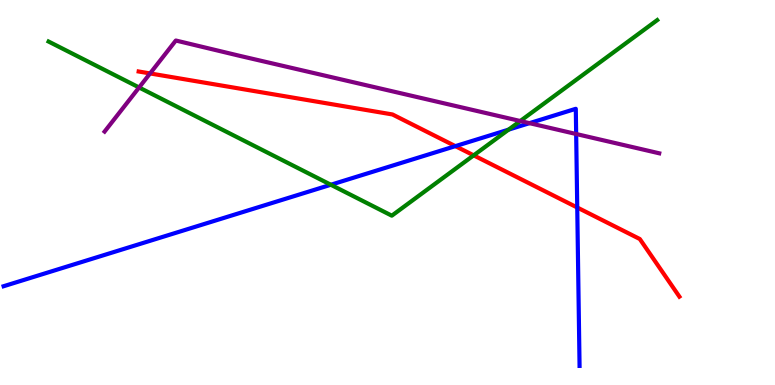[{'lines': ['blue', 'red'], 'intersections': [{'x': 5.88, 'y': 6.2}, {'x': 7.45, 'y': 4.61}]}, {'lines': ['green', 'red'], 'intersections': [{'x': 6.11, 'y': 5.96}]}, {'lines': ['purple', 'red'], 'intersections': [{'x': 1.94, 'y': 8.09}]}, {'lines': ['blue', 'green'], 'intersections': [{'x': 4.27, 'y': 5.2}, {'x': 6.56, 'y': 6.63}]}, {'lines': ['blue', 'purple'], 'intersections': [{'x': 6.83, 'y': 6.8}, {'x': 7.43, 'y': 6.52}]}, {'lines': ['green', 'purple'], 'intersections': [{'x': 1.79, 'y': 7.73}, {'x': 6.71, 'y': 6.86}]}]